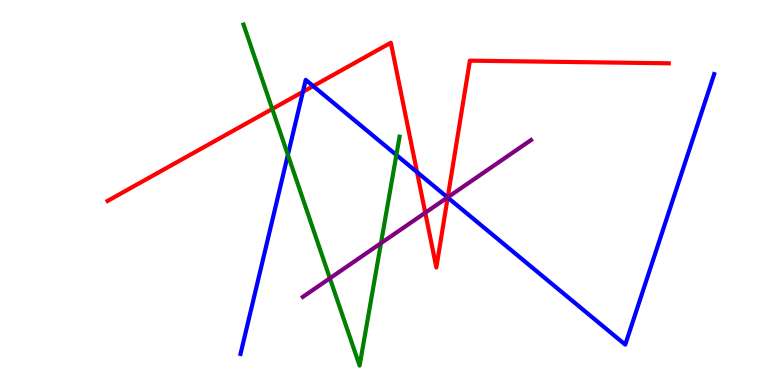[{'lines': ['blue', 'red'], 'intersections': [{'x': 3.91, 'y': 7.61}, {'x': 4.04, 'y': 7.76}, {'x': 5.38, 'y': 5.53}, {'x': 5.78, 'y': 4.87}]}, {'lines': ['green', 'red'], 'intersections': [{'x': 3.51, 'y': 7.17}]}, {'lines': ['purple', 'red'], 'intersections': [{'x': 5.49, 'y': 4.47}, {'x': 5.78, 'y': 4.88}]}, {'lines': ['blue', 'green'], 'intersections': [{'x': 3.71, 'y': 5.98}, {'x': 5.11, 'y': 5.97}]}, {'lines': ['blue', 'purple'], 'intersections': [{'x': 5.78, 'y': 4.87}]}, {'lines': ['green', 'purple'], 'intersections': [{'x': 4.26, 'y': 2.77}, {'x': 4.92, 'y': 3.68}]}]